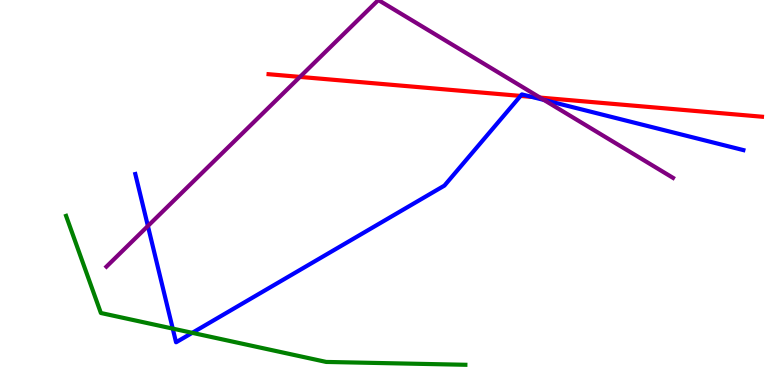[{'lines': ['blue', 'red'], 'intersections': [{'x': 6.72, 'y': 7.51}, {'x': 6.86, 'y': 7.48}]}, {'lines': ['green', 'red'], 'intersections': []}, {'lines': ['purple', 'red'], 'intersections': [{'x': 3.87, 'y': 8.0}, {'x': 6.97, 'y': 7.47}]}, {'lines': ['blue', 'green'], 'intersections': [{'x': 2.23, 'y': 1.46}, {'x': 2.48, 'y': 1.35}]}, {'lines': ['blue', 'purple'], 'intersections': [{'x': 1.91, 'y': 4.13}, {'x': 7.02, 'y': 7.4}]}, {'lines': ['green', 'purple'], 'intersections': []}]